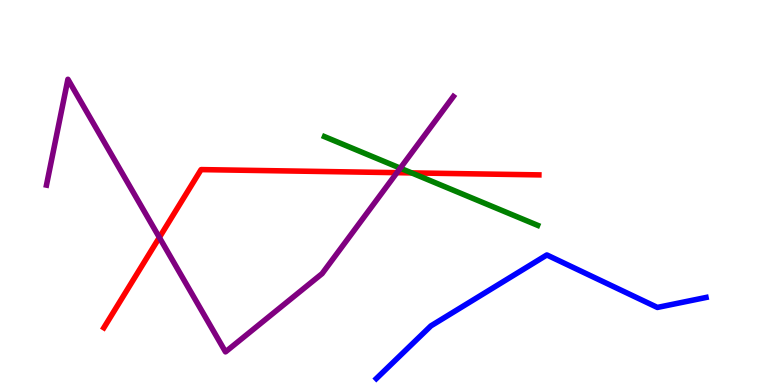[{'lines': ['blue', 'red'], 'intersections': []}, {'lines': ['green', 'red'], 'intersections': [{'x': 5.31, 'y': 5.51}]}, {'lines': ['purple', 'red'], 'intersections': [{'x': 2.06, 'y': 3.83}, {'x': 5.12, 'y': 5.52}]}, {'lines': ['blue', 'green'], 'intersections': []}, {'lines': ['blue', 'purple'], 'intersections': []}, {'lines': ['green', 'purple'], 'intersections': [{'x': 5.16, 'y': 5.63}]}]